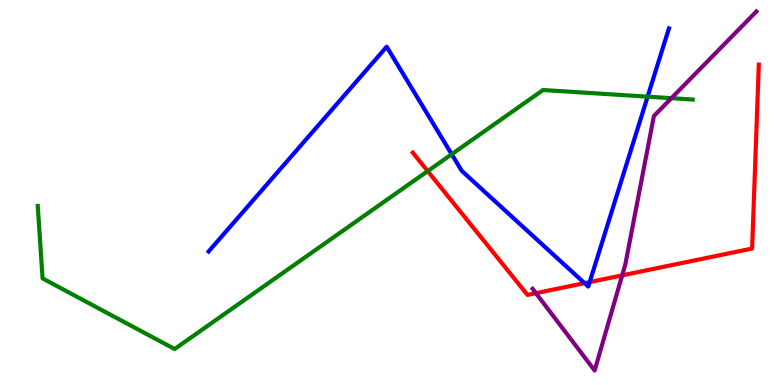[{'lines': ['blue', 'red'], 'intersections': [{'x': 7.54, 'y': 2.65}, {'x': 7.61, 'y': 2.67}]}, {'lines': ['green', 'red'], 'intersections': [{'x': 5.52, 'y': 5.56}]}, {'lines': ['purple', 'red'], 'intersections': [{'x': 6.92, 'y': 2.39}, {'x': 8.03, 'y': 2.85}]}, {'lines': ['blue', 'green'], 'intersections': [{'x': 5.83, 'y': 5.99}, {'x': 8.36, 'y': 7.49}]}, {'lines': ['blue', 'purple'], 'intersections': []}, {'lines': ['green', 'purple'], 'intersections': [{'x': 8.66, 'y': 7.45}]}]